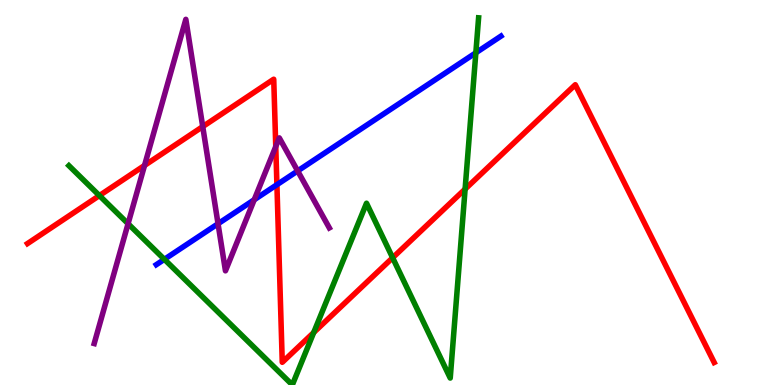[{'lines': ['blue', 'red'], 'intersections': [{'x': 3.57, 'y': 5.2}]}, {'lines': ['green', 'red'], 'intersections': [{'x': 1.28, 'y': 4.92}, {'x': 4.05, 'y': 1.36}, {'x': 5.07, 'y': 3.3}, {'x': 6.0, 'y': 5.09}]}, {'lines': ['purple', 'red'], 'intersections': [{'x': 1.87, 'y': 5.7}, {'x': 2.62, 'y': 6.71}, {'x': 3.56, 'y': 6.19}]}, {'lines': ['blue', 'green'], 'intersections': [{'x': 2.12, 'y': 3.26}, {'x': 6.14, 'y': 8.63}]}, {'lines': ['blue', 'purple'], 'intersections': [{'x': 2.81, 'y': 4.19}, {'x': 3.28, 'y': 4.81}, {'x': 3.84, 'y': 5.56}]}, {'lines': ['green', 'purple'], 'intersections': [{'x': 1.65, 'y': 4.19}]}]